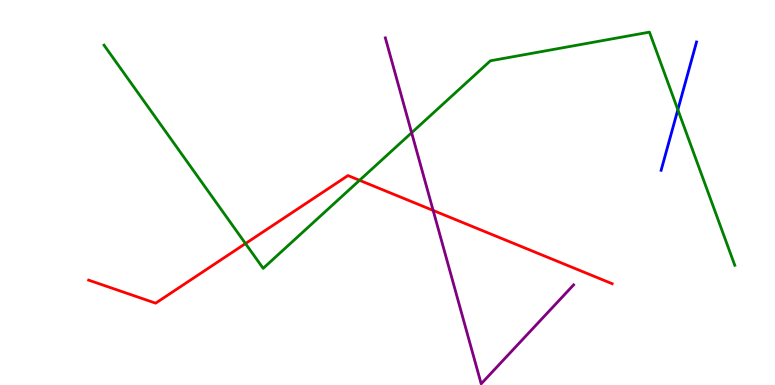[{'lines': ['blue', 'red'], 'intersections': []}, {'lines': ['green', 'red'], 'intersections': [{'x': 3.17, 'y': 3.67}, {'x': 4.64, 'y': 5.32}]}, {'lines': ['purple', 'red'], 'intersections': [{'x': 5.59, 'y': 4.53}]}, {'lines': ['blue', 'green'], 'intersections': [{'x': 8.75, 'y': 7.15}]}, {'lines': ['blue', 'purple'], 'intersections': []}, {'lines': ['green', 'purple'], 'intersections': [{'x': 5.31, 'y': 6.55}]}]